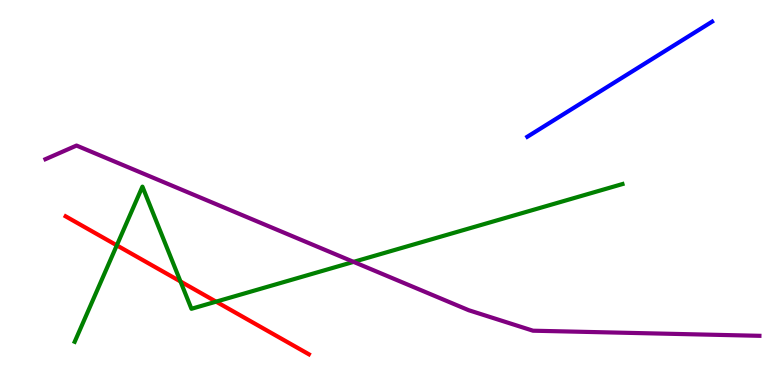[{'lines': ['blue', 'red'], 'intersections': []}, {'lines': ['green', 'red'], 'intersections': [{'x': 1.51, 'y': 3.63}, {'x': 2.33, 'y': 2.69}, {'x': 2.79, 'y': 2.16}]}, {'lines': ['purple', 'red'], 'intersections': []}, {'lines': ['blue', 'green'], 'intersections': []}, {'lines': ['blue', 'purple'], 'intersections': []}, {'lines': ['green', 'purple'], 'intersections': [{'x': 4.56, 'y': 3.2}]}]